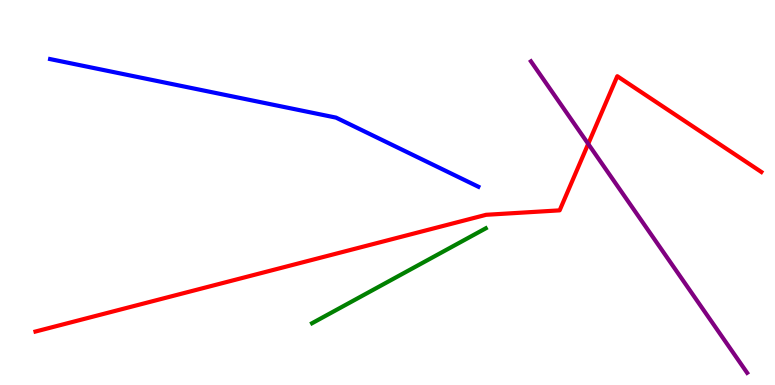[{'lines': ['blue', 'red'], 'intersections': []}, {'lines': ['green', 'red'], 'intersections': []}, {'lines': ['purple', 'red'], 'intersections': [{'x': 7.59, 'y': 6.26}]}, {'lines': ['blue', 'green'], 'intersections': []}, {'lines': ['blue', 'purple'], 'intersections': []}, {'lines': ['green', 'purple'], 'intersections': []}]